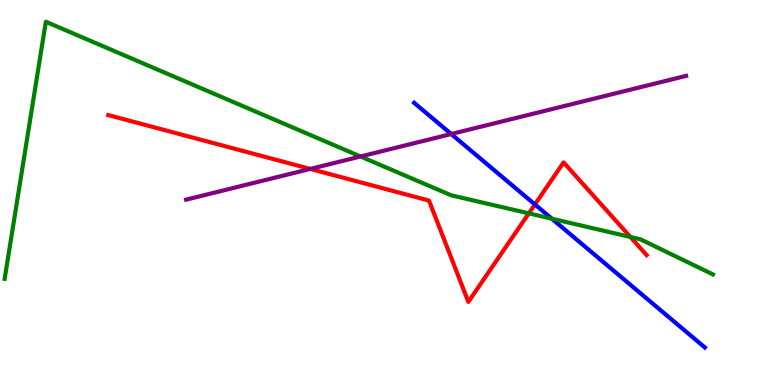[{'lines': ['blue', 'red'], 'intersections': [{'x': 6.9, 'y': 4.69}]}, {'lines': ['green', 'red'], 'intersections': [{'x': 6.82, 'y': 4.46}, {'x': 8.13, 'y': 3.84}]}, {'lines': ['purple', 'red'], 'intersections': [{'x': 4.0, 'y': 5.61}]}, {'lines': ['blue', 'green'], 'intersections': [{'x': 7.12, 'y': 4.32}]}, {'lines': ['blue', 'purple'], 'intersections': [{'x': 5.82, 'y': 6.52}]}, {'lines': ['green', 'purple'], 'intersections': [{'x': 4.65, 'y': 5.94}]}]